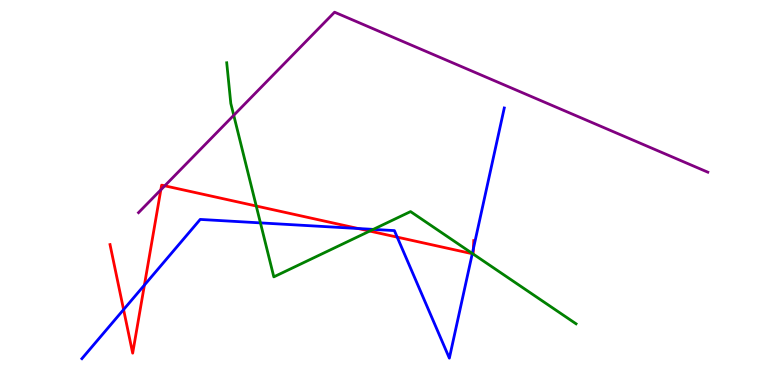[{'lines': ['blue', 'red'], 'intersections': [{'x': 1.59, 'y': 1.96}, {'x': 1.86, 'y': 2.6}, {'x': 4.62, 'y': 4.06}, {'x': 5.13, 'y': 3.84}, {'x': 6.09, 'y': 3.41}, {'x': 6.11, 'y': 3.54}]}, {'lines': ['green', 'red'], 'intersections': [{'x': 3.31, 'y': 4.65}, {'x': 4.77, 'y': 4.0}, {'x': 6.1, 'y': 3.41}]}, {'lines': ['purple', 'red'], 'intersections': [{'x': 2.08, 'y': 5.07}, {'x': 2.13, 'y': 5.17}]}, {'lines': ['blue', 'green'], 'intersections': [{'x': 3.36, 'y': 4.21}, {'x': 4.82, 'y': 4.04}, {'x': 6.09, 'y': 3.42}]}, {'lines': ['blue', 'purple'], 'intersections': []}, {'lines': ['green', 'purple'], 'intersections': [{'x': 3.02, 'y': 7.01}]}]